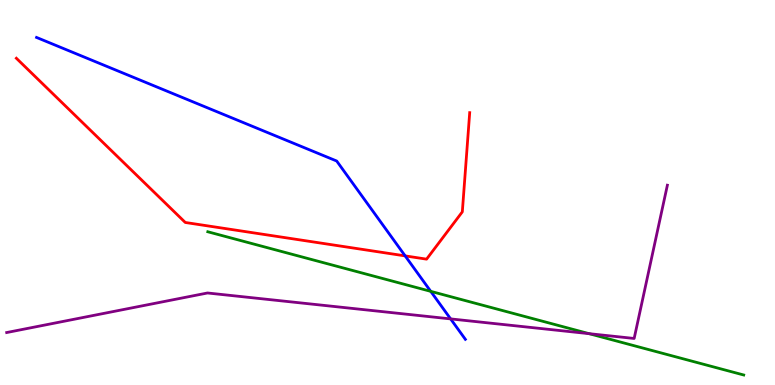[{'lines': ['blue', 'red'], 'intersections': [{'x': 5.23, 'y': 3.35}]}, {'lines': ['green', 'red'], 'intersections': []}, {'lines': ['purple', 'red'], 'intersections': []}, {'lines': ['blue', 'green'], 'intersections': [{'x': 5.56, 'y': 2.43}]}, {'lines': ['blue', 'purple'], 'intersections': [{'x': 5.81, 'y': 1.72}]}, {'lines': ['green', 'purple'], 'intersections': [{'x': 7.6, 'y': 1.33}]}]